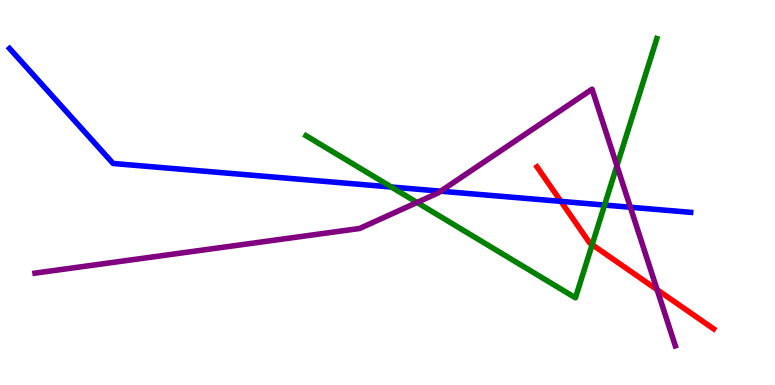[{'lines': ['blue', 'red'], 'intersections': [{'x': 7.24, 'y': 4.77}]}, {'lines': ['green', 'red'], 'intersections': [{'x': 7.64, 'y': 3.65}]}, {'lines': ['purple', 'red'], 'intersections': [{'x': 8.48, 'y': 2.48}]}, {'lines': ['blue', 'green'], 'intersections': [{'x': 5.05, 'y': 5.14}, {'x': 7.8, 'y': 4.67}]}, {'lines': ['blue', 'purple'], 'intersections': [{'x': 5.69, 'y': 5.03}, {'x': 8.13, 'y': 4.62}]}, {'lines': ['green', 'purple'], 'intersections': [{'x': 5.38, 'y': 4.74}, {'x': 7.96, 'y': 5.69}]}]